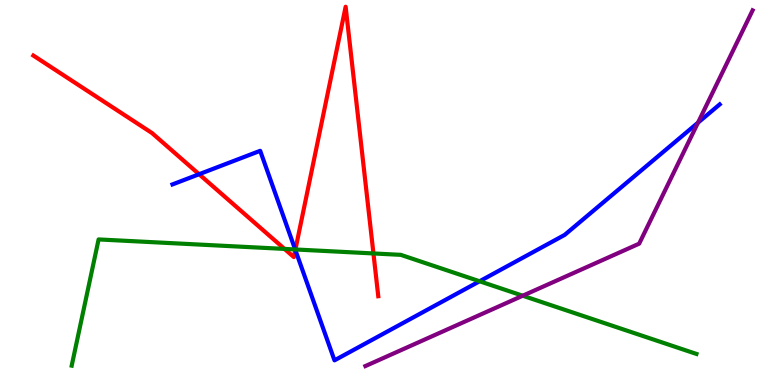[{'lines': ['blue', 'red'], 'intersections': [{'x': 2.57, 'y': 5.47}, {'x': 3.81, 'y': 3.51}]}, {'lines': ['green', 'red'], 'intersections': [{'x': 3.67, 'y': 3.53}, {'x': 3.81, 'y': 3.52}, {'x': 4.82, 'y': 3.42}]}, {'lines': ['purple', 'red'], 'intersections': []}, {'lines': ['blue', 'green'], 'intersections': [{'x': 3.81, 'y': 3.52}, {'x': 6.19, 'y': 2.69}]}, {'lines': ['blue', 'purple'], 'intersections': [{'x': 9.01, 'y': 6.81}]}, {'lines': ['green', 'purple'], 'intersections': [{'x': 6.75, 'y': 2.32}]}]